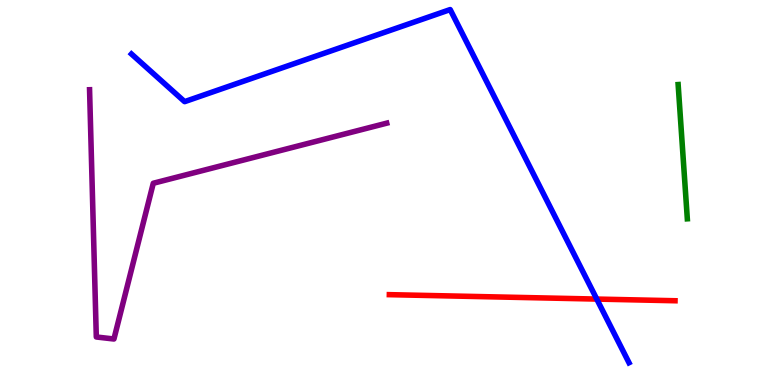[{'lines': ['blue', 'red'], 'intersections': [{'x': 7.7, 'y': 2.23}]}, {'lines': ['green', 'red'], 'intersections': []}, {'lines': ['purple', 'red'], 'intersections': []}, {'lines': ['blue', 'green'], 'intersections': []}, {'lines': ['blue', 'purple'], 'intersections': []}, {'lines': ['green', 'purple'], 'intersections': []}]